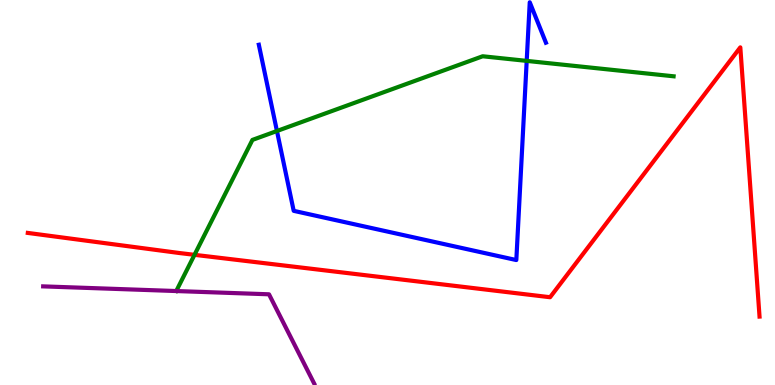[{'lines': ['blue', 'red'], 'intersections': []}, {'lines': ['green', 'red'], 'intersections': [{'x': 2.51, 'y': 3.38}]}, {'lines': ['purple', 'red'], 'intersections': []}, {'lines': ['blue', 'green'], 'intersections': [{'x': 3.57, 'y': 6.6}, {'x': 6.8, 'y': 8.42}]}, {'lines': ['blue', 'purple'], 'intersections': []}, {'lines': ['green', 'purple'], 'intersections': []}]